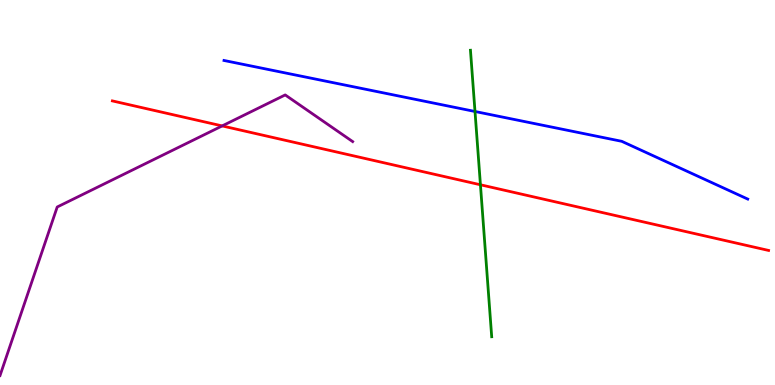[{'lines': ['blue', 'red'], 'intersections': []}, {'lines': ['green', 'red'], 'intersections': [{'x': 6.2, 'y': 5.2}]}, {'lines': ['purple', 'red'], 'intersections': [{'x': 2.87, 'y': 6.73}]}, {'lines': ['blue', 'green'], 'intersections': [{'x': 6.13, 'y': 7.1}]}, {'lines': ['blue', 'purple'], 'intersections': []}, {'lines': ['green', 'purple'], 'intersections': []}]